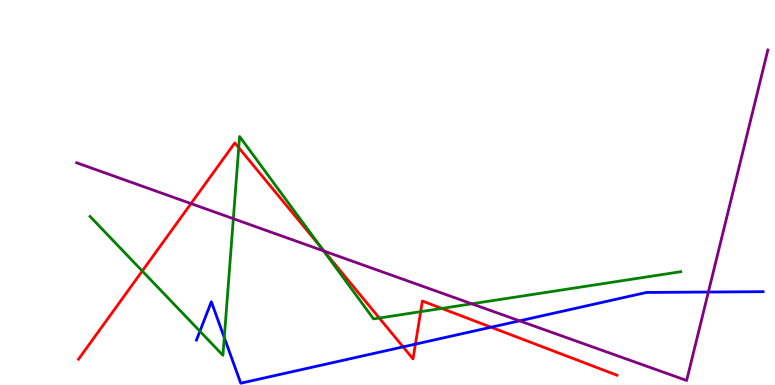[{'lines': ['blue', 'red'], 'intersections': [{'x': 5.2, 'y': 0.99}, {'x': 5.36, 'y': 1.06}, {'x': 6.34, 'y': 1.5}]}, {'lines': ['green', 'red'], 'intersections': [{'x': 1.84, 'y': 2.96}, {'x': 3.08, 'y': 6.16}, {'x': 4.14, 'y': 3.57}, {'x': 4.89, 'y': 1.74}, {'x': 5.43, 'y': 1.9}, {'x': 5.7, 'y': 1.99}]}, {'lines': ['purple', 'red'], 'intersections': [{'x': 2.46, 'y': 4.71}, {'x': 4.18, 'y': 3.48}]}, {'lines': ['blue', 'green'], 'intersections': [{'x': 2.58, 'y': 1.4}, {'x': 2.89, 'y': 1.23}]}, {'lines': ['blue', 'purple'], 'intersections': [{'x': 6.7, 'y': 1.67}, {'x': 9.14, 'y': 2.41}]}, {'lines': ['green', 'purple'], 'intersections': [{'x': 3.01, 'y': 4.32}, {'x': 4.18, 'y': 3.48}, {'x': 6.09, 'y': 2.11}]}]